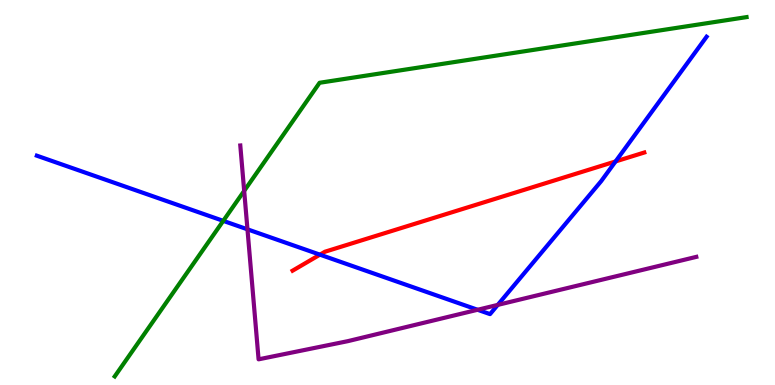[{'lines': ['blue', 'red'], 'intersections': [{'x': 4.13, 'y': 3.39}, {'x': 7.94, 'y': 5.81}]}, {'lines': ['green', 'red'], 'intersections': []}, {'lines': ['purple', 'red'], 'intersections': []}, {'lines': ['blue', 'green'], 'intersections': [{'x': 2.88, 'y': 4.26}]}, {'lines': ['blue', 'purple'], 'intersections': [{'x': 3.19, 'y': 4.04}, {'x': 6.16, 'y': 1.95}, {'x': 6.42, 'y': 2.08}]}, {'lines': ['green', 'purple'], 'intersections': [{'x': 3.15, 'y': 5.04}]}]